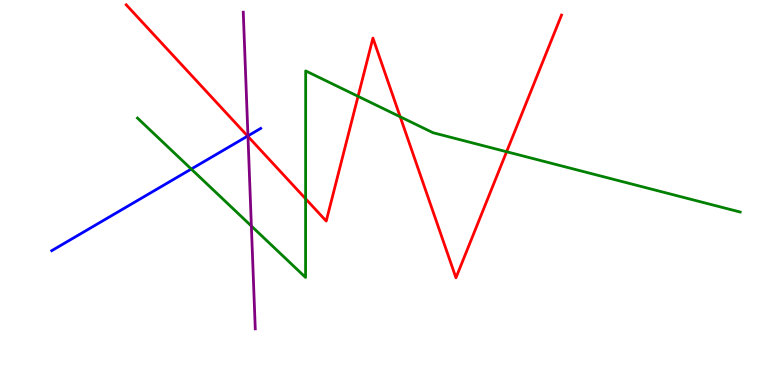[{'lines': ['blue', 'red'], 'intersections': [{'x': 3.2, 'y': 6.47}]}, {'lines': ['green', 'red'], 'intersections': [{'x': 3.94, 'y': 4.84}, {'x': 4.62, 'y': 7.5}, {'x': 5.16, 'y': 6.97}, {'x': 6.54, 'y': 6.06}]}, {'lines': ['purple', 'red'], 'intersections': [{'x': 3.2, 'y': 6.46}]}, {'lines': ['blue', 'green'], 'intersections': [{'x': 2.47, 'y': 5.61}]}, {'lines': ['blue', 'purple'], 'intersections': [{'x': 3.2, 'y': 6.47}]}, {'lines': ['green', 'purple'], 'intersections': [{'x': 3.24, 'y': 4.13}]}]